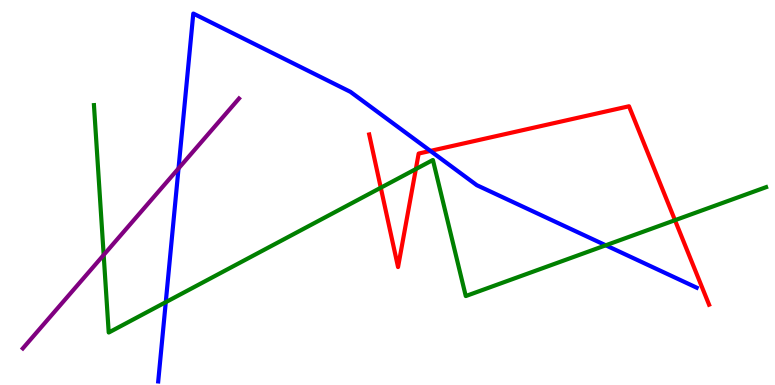[{'lines': ['blue', 'red'], 'intersections': [{'x': 5.55, 'y': 6.08}]}, {'lines': ['green', 'red'], 'intersections': [{'x': 4.91, 'y': 5.12}, {'x': 5.37, 'y': 5.61}, {'x': 8.71, 'y': 4.28}]}, {'lines': ['purple', 'red'], 'intersections': []}, {'lines': ['blue', 'green'], 'intersections': [{'x': 2.14, 'y': 2.15}, {'x': 7.82, 'y': 3.63}]}, {'lines': ['blue', 'purple'], 'intersections': [{'x': 2.3, 'y': 5.62}]}, {'lines': ['green', 'purple'], 'intersections': [{'x': 1.34, 'y': 3.38}]}]